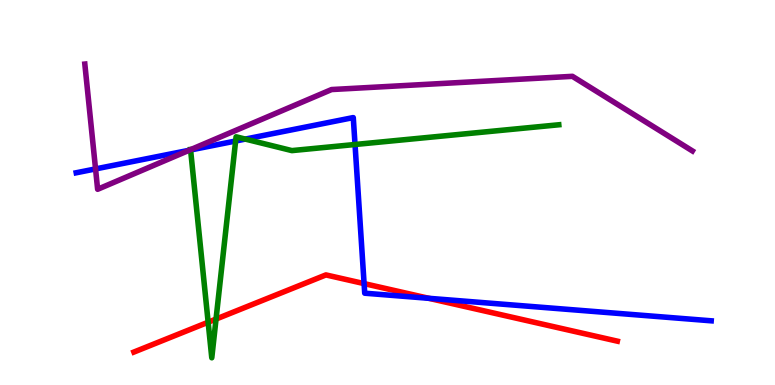[{'lines': ['blue', 'red'], 'intersections': [{'x': 4.7, 'y': 2.63}, {'x': 5.53, 'y': 2.25}]}, {'lines': ['green', 'red'], 'intersections': [{'x': 2.69, 'y': 1.63}, {'x': 2.79, 'y': 1.71}]}, {'lines': ['purple', 'red'], 'intersections': []}, {'lines': ['blue', 'green'], 'intersections': [{'x': 2.46, 'y': 6.1}, {'x': 3.04, 'y': 6.34}, {'x': 3.17, 'y': 6.39}, {'x': 4.58, 'y': 6.25}]}, {'lines': ['blue', 'purple'], 'intersections': [{'x': 1.23, 'y': 5.61}, {'x': 2.44, 'y': 6.1}]}, {'lines': ['green', 'purple'], 'intersections': [{'x': 2.46, 'y': 6.11}]}]